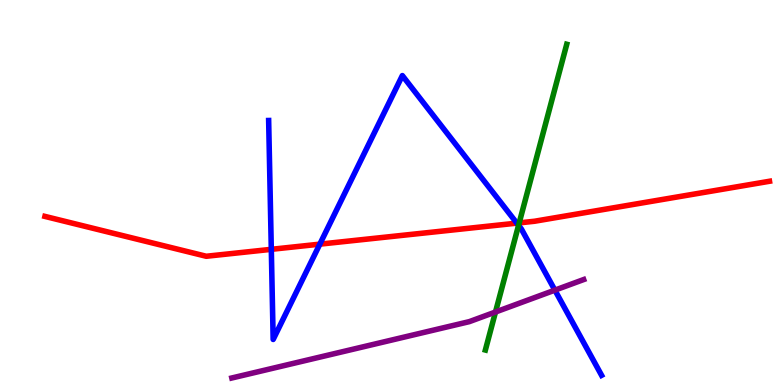[{'lines': ['blue', 'red'], 'intersections': [{'x': 3.5, 'y': 3.52}, {'x': 4.13, 'y': 3.66}, {'x': 6.67, 'y': 4.2}]}, {'lines': ['green', 'red'], 'intersections': [{'x': 6.7, 'y': 4.21}]}, {'lines': ['purple', 'red'], 'intersections': []}, {'lines': ['blue', 'green'], 'intersections': [{'x': 6.69, 'y': 4.15}]}, {'lines': ['blue', 'purple'], 'intersections': [{'x': 7.16, 'y': 2.46}]}, {'lines': ['green', 'purple'], 'intersections': [{'x': 6.39, 'y': 1.9}]}]